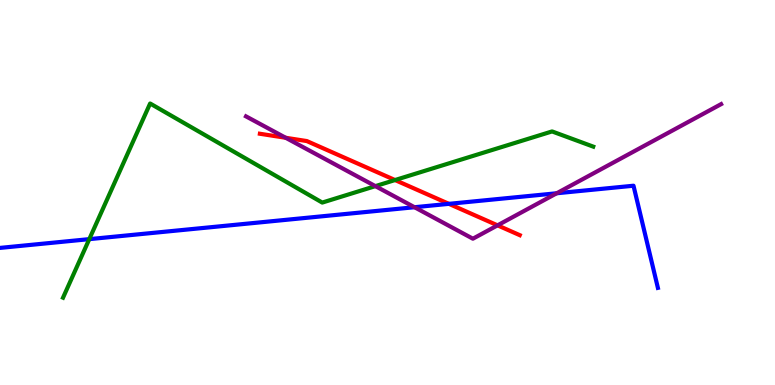[{'lines': ['blue', 'red'], 'intersections': [{'x': 5.79, 'y': 4.71}]}, {'lines': ['green', 'red'], 'intersections': [{'x': 5.1, 'y': 5.32}]}, {'lines': ['purple', 'red'], 'intersections': [{'x': 3.69, 'y': 6.42}, {'x': 6.42, 'y': 4.15}]}, {'lines': ['blue', 'green'], 'intersections': [{'x': 1.15, 'y': 3.79}]}, {'lines': ['blue', 'purple'], 'intersections': [{'x': 5.35, 'y': 4.62}, {'x': 7.18, 'y': 4.98}]}, {'lines': ['green', 'purple'], 'intersections': [{'x': 4.84, 'y': 5.17}]}]